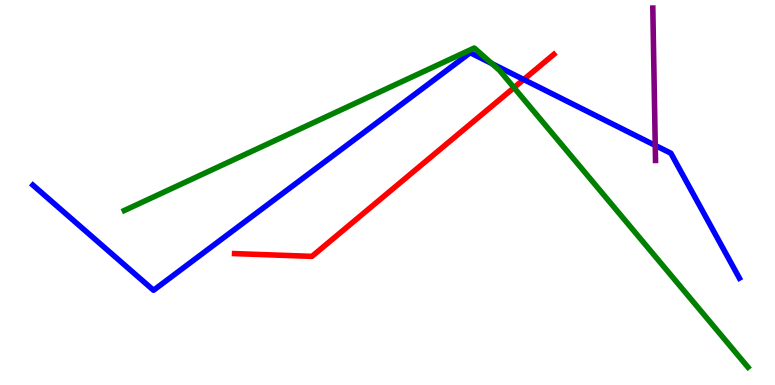[{'lines': ['blue', 'red'], 'intersections': [{'x': 6.76, 'y': 7.93}]}, {'lines': ['green', 'red'], 'intersections': [{'x': 6.63, 'y': 7.72}]}, {'lines': ['purple', 'red'], 'intersections': []}, {'lines': ['blue', 'green'], 'intersections': [{'x': 6.35, 'y': 8.35}]}, {'lines': ['blue', 'purple'], 'intersections': [{'x': 8.45, 'y': 6.22}]}, {'lines': ['green', 'purple'], 'intersections': []}]